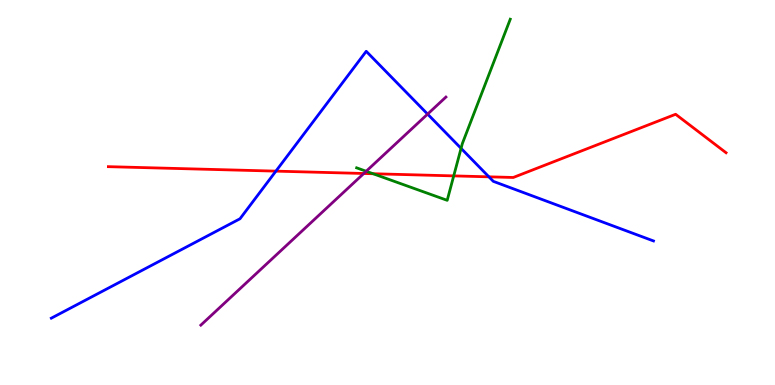[{'lines': ['blue', 'red'], 'intersections': [{'x': 3.56, 'y': 5.55}, {'x': 6.31, 'y': 5.41}]}, {'lines': ['green', 'red'], 'intersections': [{'x': 4.81, 'y': 5.49}, {'x': 5.85, 'y': 5.43}]}, {'lines': ['purple', 'red'], 'intersections': [{'x': 4.69, 'y': 5.49}]}, {'lines': ['blue', 'green'], 'intersections': [{'x': 5.95, 'y': 6.15}]}, {'lines': ['blue', 'purple'], 'intersections': [{'x': 5.52, 'y': 7.04}]}, {'lines': ['green', 'purple'], 'intersections': [{'x': 4.73, 'y': 5.55}]}]